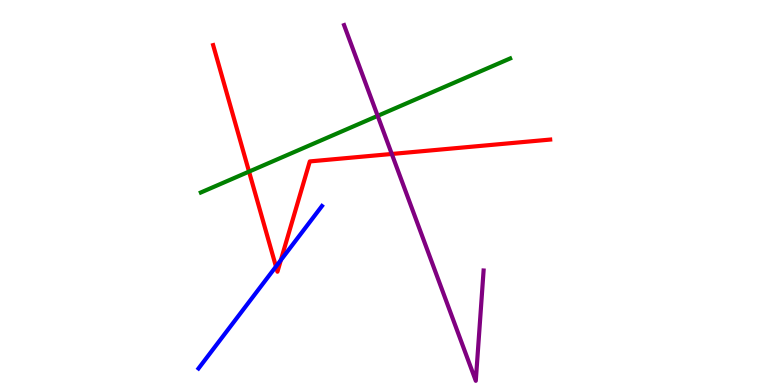[{'lines': ['blue', 'red'], 'intersections': [{'x': 3.56, 'y': 3.08}, {'x': 3.62, 'y': 3.24}]}, {'lines': ['green', 'red'], 'intersections': [{'x': 3.21, 'y': 5.54}]}, {'lines': ['purple', 'red'], 'intersections': [{'x': 5.06, 'y': 6.0}]}, {'lines': ['blue', 'green'], 'intersections': []}, {'lines': ['blue', 'purple'], 'intersections': []}, {'lines': ['green', 'purple'], 'intersections': [{'x': 4.87, 'y': 6.99}]}]